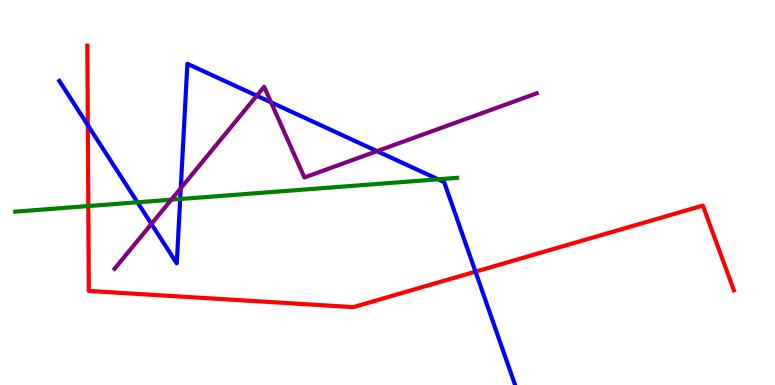[{'lines': ['blue', 'red'], 'intersections': [{'x': 1.13, 'y': 6.75}, {'x': 6.14, 'y': 2.94}]}, {'lines': ['green', 'red'], 'intersections': [{'x': 1.14, 'y': 4.65}]}, {'lines': ['purple', 'red'], 'intersections': []}, {'lines': ['blue', 'green'], 'intersections': [{'x': 1.77, 'y': 4.75}, {'x': 2.32, 'y': 4.83}, {'x': 5.65, 'y': 5.34}]}, {'lines': ['blue', 'purple'], 'intersections': [{'x': 1.95, 'y': 4.18}, {'x': 2.33, 'y': 5.11}, {'x': 3.31, 'y': 7.51}, {'x': 3.5, 'y': 7.34}, {'x': 4.86, 'y': 6.07}]}, {'lines': ['green', 'purple'], 'intersections': [{'x': 2.21, 'y': 4.81}]}]